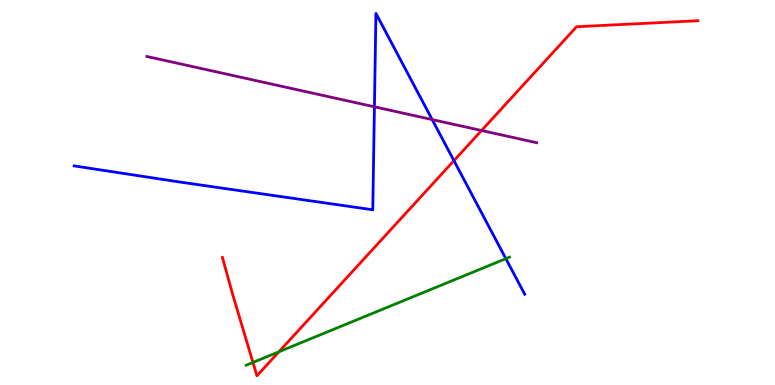[{'lines': ['blue', 'red'], 'intersections': [{'x': 5.86, 'y': 5.83}]}, {'lines': ['green', 'red'], 'intersections': [{'x': 3.26, 'y': 0.586}, {'x': 3.6, 'y': 0.862}]}, {'lines': ['purple', 'red'], 'intersections': [{'x': 6.21, 'y': 6.61}]}, {'lines': ['blue', 'green'], 'intersections': [{'x': 6.53, 'y': 3.28}]}, {'lines': ['blue', 'purple'], 'intersections': [{'x': 4.83, 'y': 7.23}, {'x': 5.58, 'y': 6.89}]}, {'lines': ['green', 'purple'], 'intersections': []}]